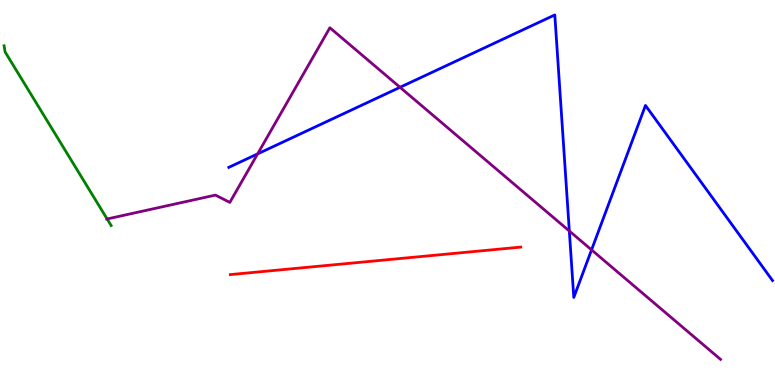[{'lines': ['blue', 'red'], 'intersections': []}, {'lines': ['green', 'red'], 'intersections': []}, {'lines': ['purple', 'red'], 'intersections': []}, {'lines': ['blue', 'green'], 'intersections': []}, {'lines': ['blue', 'purple'], 'intersections': [{'x': 3.32, 'y': 6.0}, {'x': 5.16, 'y': 7.73}, {'x': 7.35, 'y': 4.0}, {'x': 7.63, 'y': 3.51}]}, {'lines': ['green', 'purple'], 'intersections': [{'x': 1.38, 'y': 4.31}]}]